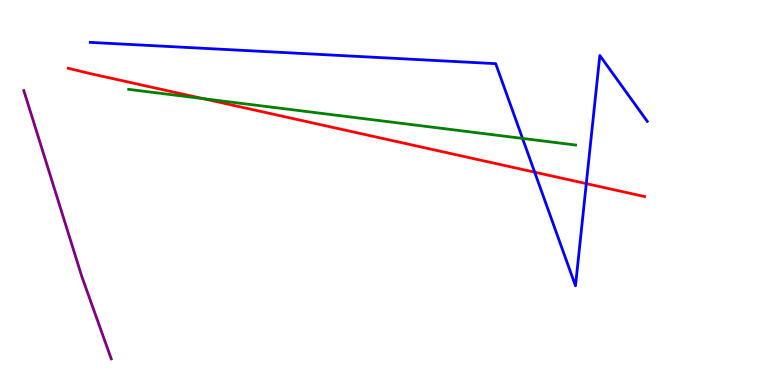[{'lines': ['blue', 'red'], 'intersections': [{'x': 6.9, 'y': 5.53}, {'x': 7.57, 'y': 5.23}]}, {'lines': ['green', 'red'], 'intersections': [{'x': 2.62, 'y': 7.44}]}, {'lines': ['purple', 'red'], 'intersections': []}, {'lines': ['blue', 'green'], 'intersections': [{'x': 6.74, 'y': 6.4}]}, {'lines': ['blue', 'purple'], 'intersections': []}, {'lines': ['green', 'purple'], 'intersections': []}]